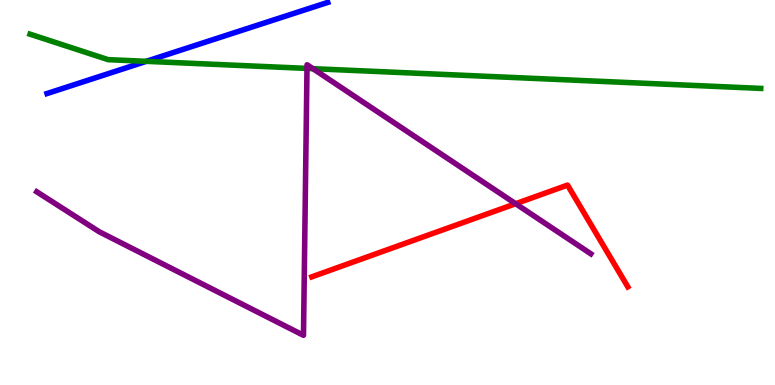[{'lines': ['blue', 'red'], 'intersections': []}, {'lines': ['green', 'red'], 'intersections': []}, {'lines': ['purple', 'red'], 'intersections': [{'x': 6.65, 'y': 4.71}]}, {'lines': ['blue', 'green'], 'intersections': [{'x': 1.89, 'y': 8.41}]}, {'lines': ['blue', 'purple'], 'intersections': []}, {'lines': ['green', 'purple'], 'intersections': [{'x': 3.96, 'y': 8.22}, {'x': 4.04, 'y': 8.22}]}]